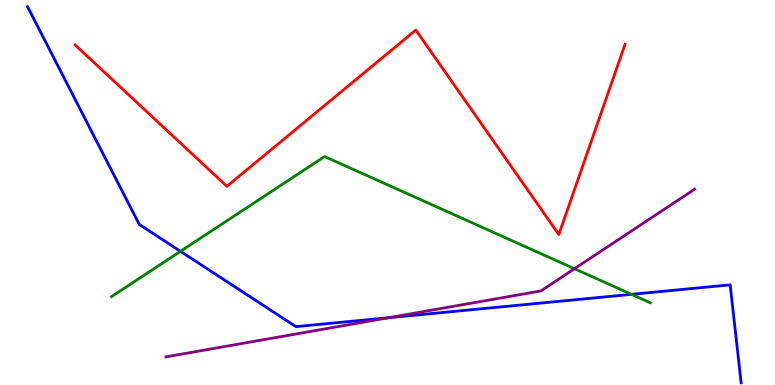[{'lines': ['blue', 'red'], 'intersections': []}, {'lines': ['green', 'red'], 'intersections': []}, {'lines': ['purple', 'red'], 'intersections': []}, {'lines': ['blue', 'green'], 'intersections': [{'x': 2.33, 'y': 3.47}, {'x': 8.15, 'y': 2.35}]}, {'lines': ['blue', 'purple'], 'intersections': [{'x': 5.01, 'y': 1.75}]}, {'lines': ['green', 'purple'], 'intersections': [{'x': 7.41, 'y': 3.02}]}]